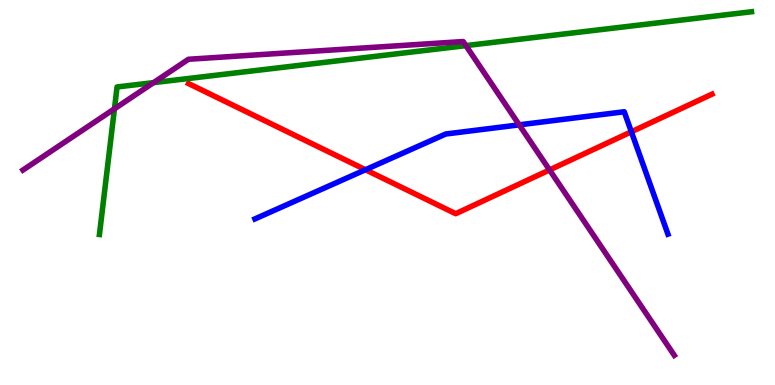[{'lines': ['blue', 'red'], 'intersections': [{'x': 4.72, 'y': 5.59}, {'x': 8.15, 'y': 6.58}]}, {'lines': ['green', 'red'], 'intersections': []}, {'lines': ['purple', 'red'], 'intersections': [{'x': 7.09, 'y': 5.59}]}, {'lines': ['blue', 'green'], 'intersections': []}, {'lines': ['blue', 'purple'], 'intersections': [{'x': 6.7, 'y': 6.76}]}, {'lines': ['green', 'purple'], 'intersections': [{'x': 1.48, 'y': 7.17}, {'x': 1.98, 'y': 7.85}, {'x': 6.01, 'y': 8.82}]}]